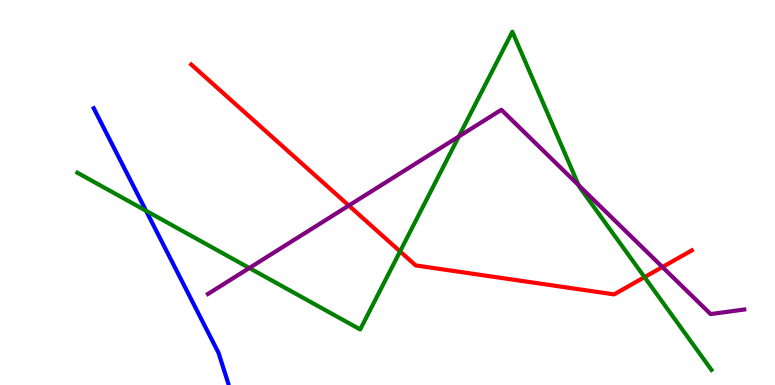[{'lines': ['blue', 'red'], 'intersections': []}, {'lines': ['green', 'red'], 'intersections': [{'x': 5.16, 'y': 3.47}, {'x': 8.32, 'y': 2.8}]}, {'lines': ['purple', 'red'], 'intersections': [{'x': 4.5, 'y': 4.66}, {'x': 8.55, 'y': 3.06}]}, {'lines': ['blue', 'green'], 'intersections': [{'x': 1.88, 'y': 4.53}]}, {'lines': ['blue', 'purple'], 'intersections': []}, {'lines': ['green', 'purple'], 'intersections': [{'x': 3.22, 'y': 3.04}, {'x': 5.92, 'y': 6.45}, {'x': 7.47, 'y': 5.19}]}]